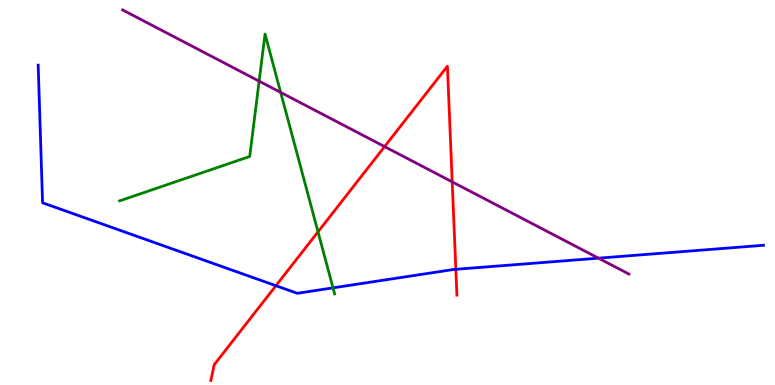[{'lines': ['blue', 'red'], 'intersections': [{'x': 3.56, 'y': 2.58}, {'x': 5.88, 'y': 3.01}]}, {'lines': ['green', 'red'], 'intersections': [{'x': 4.1, 'y': 3.98}]}, {'lines': ['purple', 'red'], 'intersections': [{'x': 4.96, 'y': 6.19}, {'x': 5.83, 'y': 5.28}]}, {'lines': ['blue', 'green'], 'intersections': [{'x': 4.3, 'y': 2.52}]}, {'lines': ['blue', 'purple'], 'intersections': [{'x': 7.72, 'y': 3.29}]}, {'lines': ['green', 'purple'], 'intersections': [{'x': 3.34, 'y': 7.89}, {'x': 3.62, 'y': 7.6}]}]